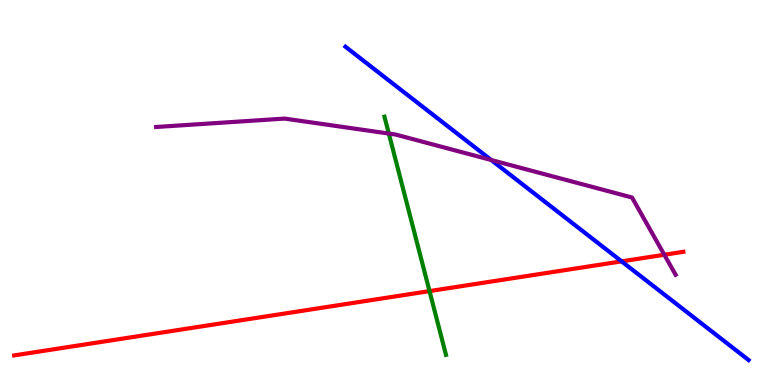[{'lines': ['blue', 'red'], 'intersections': [{'x': 8.02, 'y': 3.21}]}, {'lines': ['green', 'red'], 'intersections': [{'x': 5.54, 'y': 2.44}]}, {'lines': ['purple', 'red'], 'intersections': [{'x': 8.57, 'y': 3.38}]}, {'lines': ['blue', 'green'], 'intersections': []}, {'lines': ['blue', 'purple'], 'intersections': [{'x': 6.34, 'y': 5.84}]}, {'lines': ['green', 'purple'], 'intersections': [{'x': 5.02, 'y': 6.53}]}]